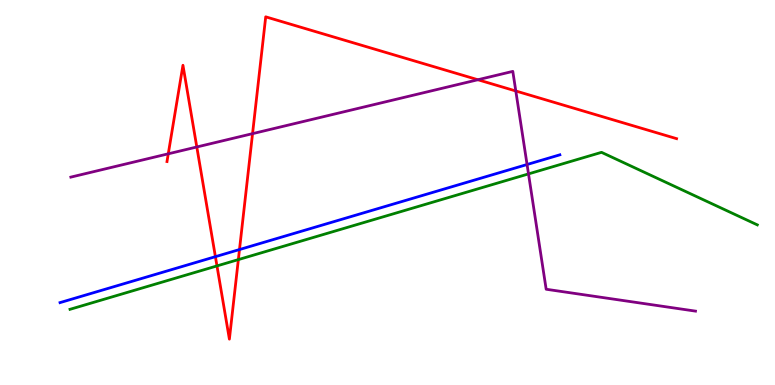[{'lines': ['blue', 'red'], 'intersections': [{'x': 2.78, 'y': 3.33}, {'x': 3.09, 'y': 3.52}]}, {'lines': ['green', 'red'], 'intersections': [{'x': 2.8, 'y': 3.09}, {'x': 3.08, 'y': 3.26}]}, {'lines': ['purple', 'red'], 'intersections': [{'x': 2.17, 'y': 6.0}, {'x': 2.54, 'y': 6.18}, {'x': 3.26, 'y': 6.53}, {'x': 6.17, 'y': 7.93}, {'x': 6.66, 'y': 7.64}]}, {'lines': ['blue', 'green'], 'intersections': []}, {'lines': ['blue', 'purple'], 'intersections': [{'x': 6.8, 'y': 5.73}]}, {'lines': ['green', 'purple'], 'intersections': [{'x': 6.82, 'y': 5.48}]}]